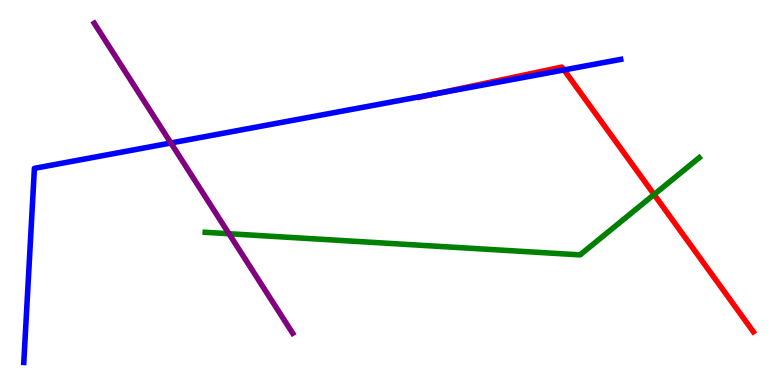[{'lines': ['blue', 'red'], 'intersections': [{'x': 5.64, 'y': 7.57}, {'x': 7.28, 'y': 8.18}]}, {'lines': ['green', 'red'], 'intersections': [{'x': 8.44, 'y': 4.95}]}, {'lines': ['purple', 'red'], 'intersections': []}, {'lines': ['blue', 'green'], 'intersections': []}, {'lines': ['blue', 'purple'], 'intersections': [{'x': 2.2, 'y': 6.29}]}, {'lines': ['green', 'purple'], 'intersections': [{'x': 2.95, 'y': 3.93}]}]